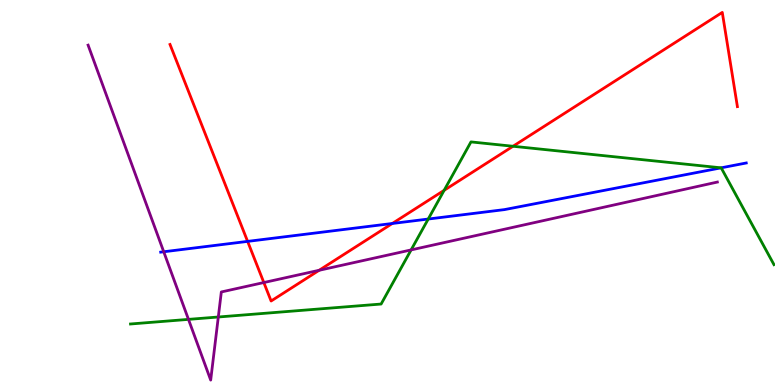[{'lines': ['blue', 'red'], 'intersections': [{'x': 3.2, 'y': 3.73}, {'x': 5.06, 'y': 4.2}]}, {'lines': ['green', 'red'], 'intersections': [{'x': 5.73, 'y': 5.06}, {'x': 6.62, 'y': 6.2}]}, {'lines': ['purple', 'red'], 'intersections': [{'x': 3.4, 'y': 2.66}, {'x': 4.12, 'y': 2.98}]}, {'lines': ['blue', 'green'], 'intersections': [{'x': 5.53, 'y': 4.31}, {'x': 9.3, 'y': 5.64}]}, {'lines': ['blue', 'purple'], 'intersections': [{'x': 2.11, 'y': 3.46}]}, {'lines': ['green', 'purple'], 'intersections': [{'x': 2.43, 'y': 1.7}, {'x': 2.82, 'y': 1.77}, {'x': 5.3, 'y': 3.51}]}]